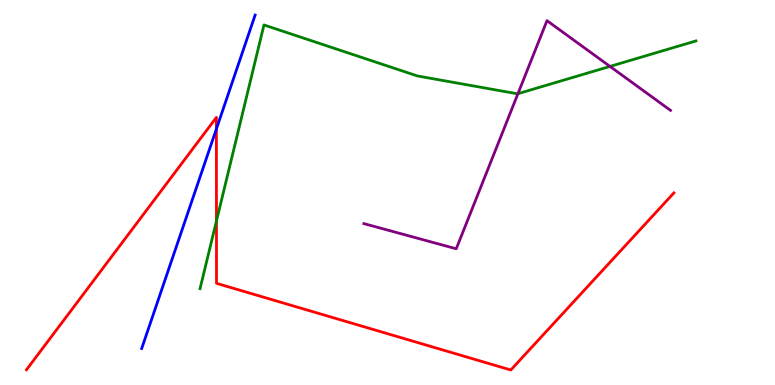[{'lines': ['blue', 'red'], 'intersections': [{'x': 2.79, 'y': 6.65}]}, {'lines': ['green', 'red'], 'intersections': [{'x': 2.79, 'y': 4.26}]}, {'lines': ['purple', 'red'], 'intersections': []}, {'lines': ['blue', 'green'], 'intersections': []}, {'lines': ['blue', 'purple'], 'intersections': []}, {'lines': ['green', 'purple'], 'intersections': [{'x': 6.68, 'y': 7.57}, {'x': 7.87, 'y': 8.28}]}]